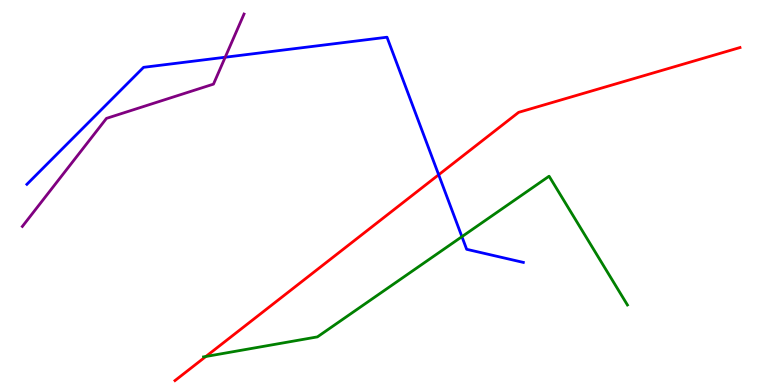[{'lines': ['blue', 'red'], 'intersections': [{'x': 5.66, 'y': 5.46}]}, {'lines': ['green', 'red'], 'intersections': [{'x': 2.66, 'y': 0.74}]}, {'lines': ['purple', 'red'], 'intersections': []}, {'lines': ['blue', 'green'], 'intersections': [{'x': 5.96, 'y': 3.85}]}, {'lines': ['blue', 'purple'], 'intersections': [{'x': 2.91, 'y': 8.51}]}, {'lines': ['green', 'purple'], 'intersections': []}]